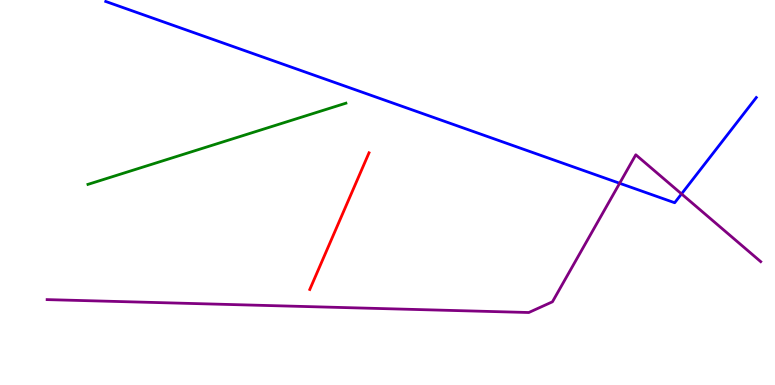[{'lines': ['blue', 'red'], 'intersections': []}, {'lines': ['green', 'red'], 'intersections': []}, {'lines': ['purple', 'red'], 'intersections': []}, {'lines': ['blue', 'green'], 'intersections': []}, {'lines': ['blue', 'purple'], 'intersections': [{'x': 8.0, 'y': 5.24}, {'x': 8.79, 'y': 4.96}]}, {'lines': ['green', 'purple'], 'intersections': []}]